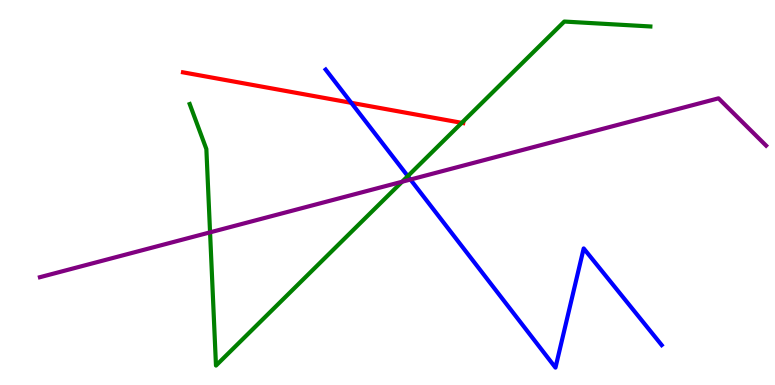[{'lines': ['blue', 'red'], 'intersections': [{'x': 4.53, 'y': 7.33}]}, {'lines': ['green', 'red'], 'intersections': [{'x': 5.96, 'y': 6.81}]}, {'lines': ['purple', 'red'], 'intersections': []}, {'lines': ['blue', 'green'], 'intersections': [{'x': 5.26, 'y': 5.43}]}, {'lines': ['blue', 'purple'], 'intersections': [{'x': 5.3, 'y': 5.34}]}, {'lines': ['green', 'purple'], 'intersections': [{'x': 2.71, 'y': 3.96}, {'x': 5.19, 'y': 5.28}]}]